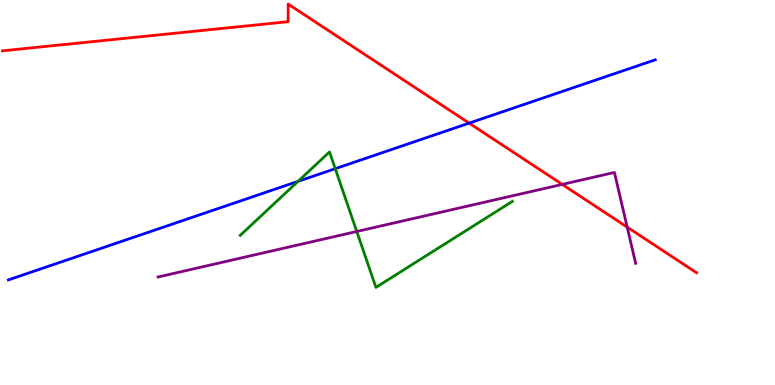[{'lines': ['blue', 'red'], 'intersections': [{'x': 6.05, 'y': 6.8}]}, {'lines': ['green', 'red'], 'intersections': []}, {'lines': ['purple', 'red'], 'intersections': [{'x': 7.25, 'y': 5.21}, {'x': 8.09, 'y': 4.1}]}, {'lines': ['blue', 'green'], 'intersections': [{'x': 3.85, 'y': 5.29}, {'x': 4.33, 'y': 5.62}]}, {'lines': ['blue', 'purple'], 'intersections': []}, {'lines': ['green', 'purple'], 'intersections': [{'x': 4.6, 'y': 3.99}]}]